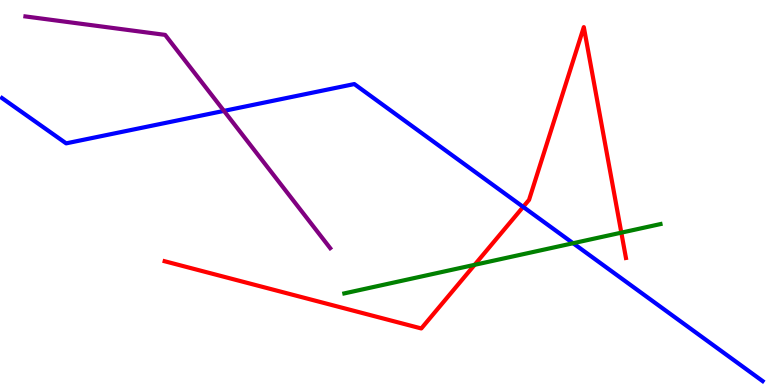[{'lines': ['blue', 'red'], 'intersections': [{'x': 6.75, 'y': 4.63}]}, {'lines': ['green', 'red'], 'intersections': [{'x': 6.12, 'y': 3.12}, {'x': 8.02, 'y': 3.96}]}, {'lines': ['purple', 'red'], 'intersections': []}, {'lines': ['blue', 'green'], 'intersections': [{'x': 7.39, 'y': 3.68}]}, {'lines': ['blue', 'purple'], 'intersections': [{'x': 2.89, 'y': 7.12}]}, {'lines': ['green', 'purple'], 'intersections': []}]